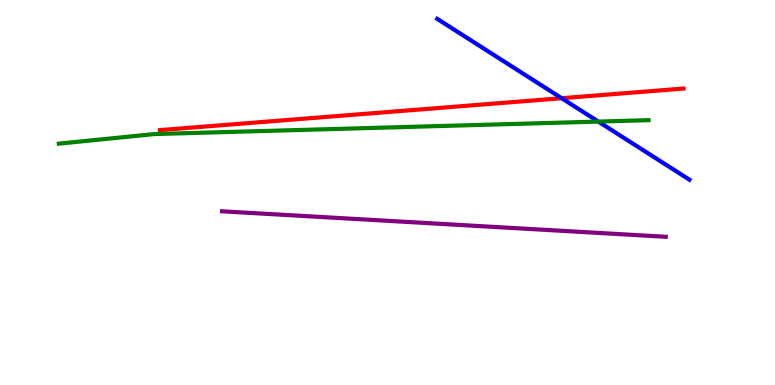[{'lines': ['blue', 'red'], 'intersections': [{'x': 7.25, 'y': 7.45}]}, {'lines': ['green', 'red'], 'intersections': []}, {'lines': ['purple', 'red'], 'intersections': []}, {'lines': ['blue', 'green'], 'intersections': [{'x': 7.72, 'y': 6.84}]}, {'lines': ['blue', 'purple'], 'intersections': []}, {'lines': ['green', 'purple'], 'intersections': []}]